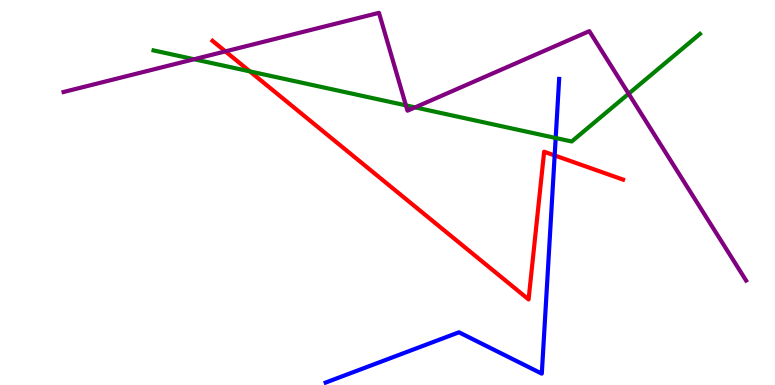[{'lines': ['blue', 'red'], 'intersections': [{'x': 7.16, 'y': 5.96}]}, {'lines': ['green', 'red'], 'intersections': [{'x': 3.22, 'y': 8.15}]}, {'lines': ['purple', 'red'], 'intersections': [{'x': 2.91, 'y': 8.67}]}, {'lines': ['blue', 'green'], 'intersections': [{'x': 7.17, 'y': 6.42}]}, {'lines': ['blue', 'purple'], 'intersections': []}, {'lines': ['green', 'purple'], 'intersections': [{'x': 2.5, 'y': 8.46}, {'x': 5.24, 'y': 7.26}, {'x': 5.36, 'y': 7.21}, {'x': 8.11, 'y': 7.57}]}]